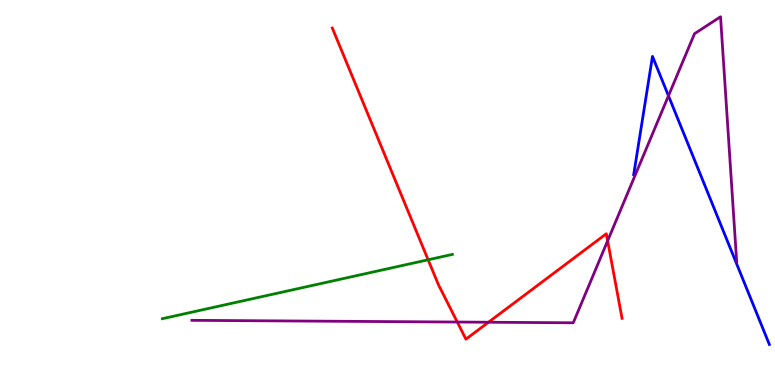[{'lines': ['blue', 'red'], 'intersections': []}, {'lines': ['green', 'red'], 'intersections': [{'x': 5.52, 'y': 3.25}]}, {'lines': ['purple', 'red'], 'intersections': [{'x': 5.9, 'y': 1.64}, {'x': 6.3, 'y': 1.63}, {'x': 7.84, 'y': 3.75}]}, {'lines': ['blue', 'green'], 'intersections': []}, {'lines': ['blue', 'purple'], 'intersections': [{'x': 8.63, 'y': 7.51}]}, {'lines': ['green', 'purple'], 'intersections': []}]